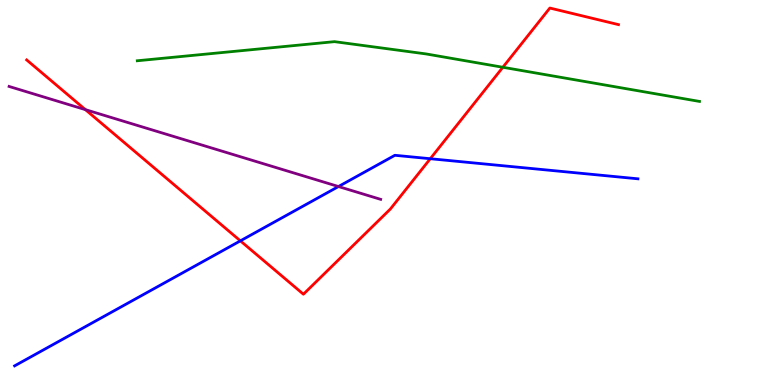[{'lines': ['blue', 'red'], 'intersections': [{'x': 3.1, 'y': 3.74}, {'x': 5.55, 'y': 5.88}]}, {'lines': ['green', 'red'], 'intersections': [{'x': 6.49, 'y': 8.25}]}, {'lines': ['purple', 'red'], 'intersections': [{'x': 1.1, 'y': 7.15}]}, {'lines': ['blue', 'green'], 'intersections': []}, {'lines': ['blue', 'purple'], 'intersections': [{'x': 4.37, 'y': 5.16}]}, {'lines': ['green', 'purple'], 'intersections': []}]